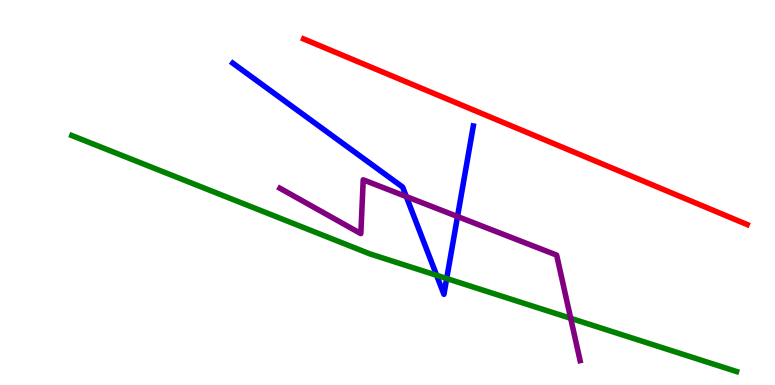[{'lines': ['blue', 'red'], 'intersections': []}, {'lines': ['green', 'red'], 'intersections': []}, {'lines': ['purple', 'red'], 'intersections': []}, {'lines': ['blue', 'green'], 'intersections': [{'x': 5.63, 'y': 2.85}, {'x': 5.76, 'y': 2.77}]}, {'lines': ['blue', 'purple'], 'intersections': [{'x': 5.24, 'y': 4.89}, {'x': 5.9, 'y': 4.38}]}, {'lines': ['green', 'purple'], 'intersections': [{'x': 7.36, 'y': 1.73}]}]